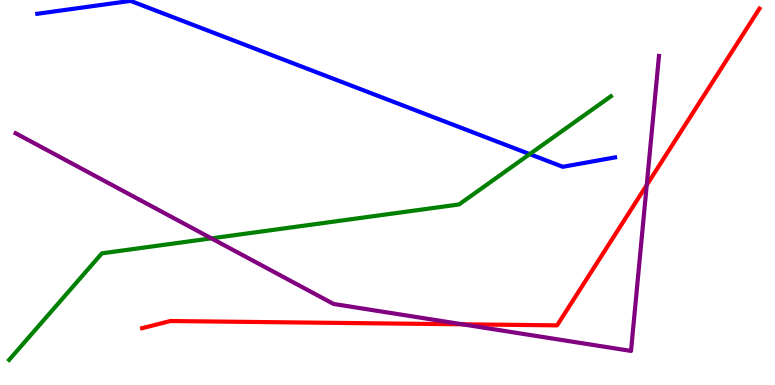[{'lines': ['blue', 'red'], 'intersections': []}, {'lines': ['green', 'red'], 'intersections': []}, {'lines': ['purple', 'red'], 'intersections': [{'x': 5.97, 'y': 1.58}, {'x': 8.34, 'y': 5.19}]}, {'lines': ['blue', 'green'], 'intersections': [{'x': 6.84, 'y': 6.0}]}, {'lines': ['blue', 'purple'], 'intersections': []}, {'lines': ['green', 'purple'], 'intersections': [{'x': 2.73, 'y': 3.81}]}]